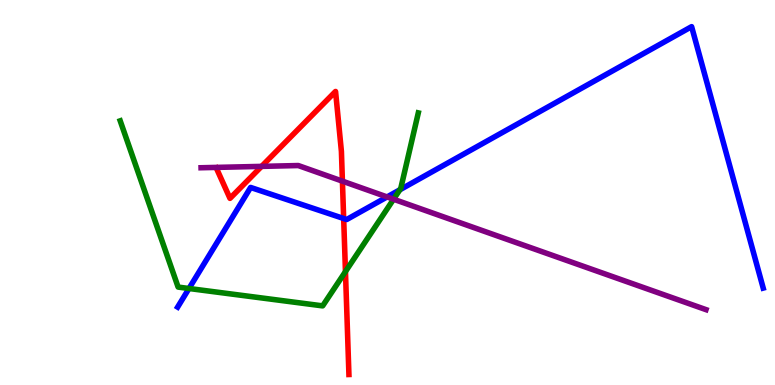[{'lines': ['blue', 'red'], 'intersections': [{'x': 4.43, 'y': 4.32}]}, {'lines': ['green', 'red'], 'intersections': [{'x': 4.46, 'y': 2.95}]}, {'lines': ['purple', 'red'], 'intersections': [{'x': 3.38, 'y': 5.68}, {'x': 4.42, 'y': 5.29}]}, {'lines': ['blue', 'green'], 'intersections': [{'x': 2.44, 'y': 2.51}, {'x': 5.16, 'y': 5.07}]}, {'lines': ['blue', 'purple'], 'intersections': [{'x': 4.99, 'y': 4.88}]}, {'lines': ['green', 'purple'], 'intersections': [{'x': 5.08, 'y': 4.83}]}]